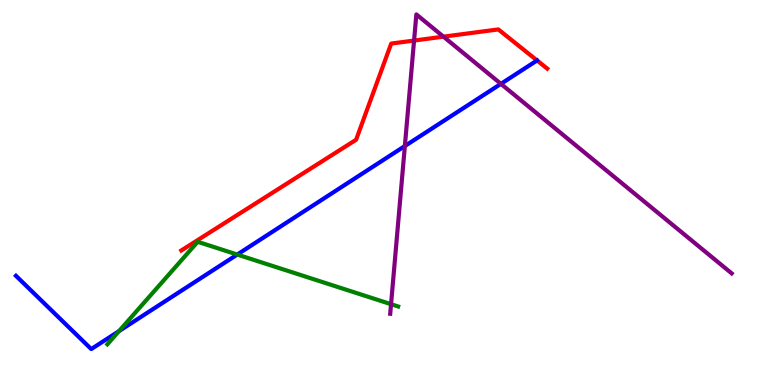[{'lines': ['blue', 'red'], 'intersections': [{'x': 6.93, 'y': 8.43}]}, {'lines': ['green', 'red'], 'intersections': []}, {'lines': ['purple', 'red'], 'intersections': [{'x': 5.34, 'y': 8.95}, {'x': 5.72, 'y': 9.05}]}, {'lines': ['blue', 'green'], 'intersections': [{'x': 1.54, 'y': 1.4}, {'x': 3.06, 'y': 3.39}]}, {'lines': ['blue', 'purple'], 'intersections': [{'x': 5.22, 'y': 6.21}, {'x': 6.46, 'y': 7.82}]}, {'lines': ['green', 'purple'], 'intersections': [{'x': 5.05, 'y': 2.1}]}]